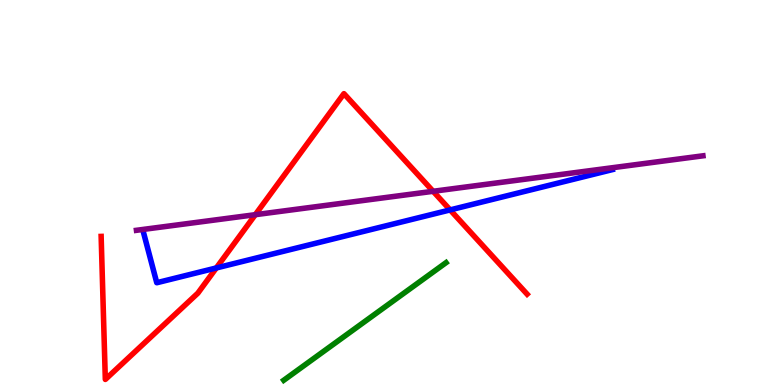[{'lines': ['blue', 'red'], 'intersections': [{'x': 2.79, 'y': 3.04}, {'x': 5.81, 'y': 4.55}]}, {'lines': ['green', 'red'], 'intersections': []}, {'lines': ['purple', 'red'], 'intersections': [{'x': 3.29, 'y': 4.42}, {'x': 5.59, 'y': 5.03}]}, {'lines': ['blue', 'green'], 'intersections': []}, {'lines': ['blue', 'purple'], 'intersections': []}, {'lines': ['green', 'purple'], 'intersections': []}]